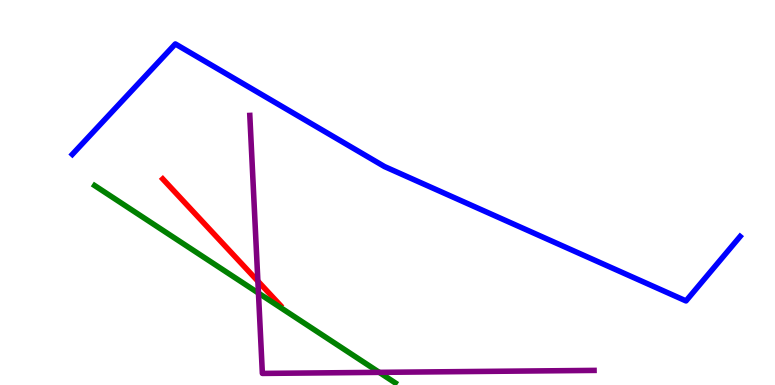[{'lines': ['blue', 'red'], 'intersections': []}, {'lines': ['green', 'red'], 'intersections': []}, {'lines': ['purple', 'red'], 'intersections': [{'x': 3.33, 'y': 2.7}]}, {'lines': ['blue', 'green'], 'intersections': []}, {'lines': ['blue', 'purple'], 'intersections': []}, {'lines': ['green', 'purple'], 'intersections': [{'x': 3.33, 'y': 2.39}, {'x': 4.89, 'y': 0.328}]}]